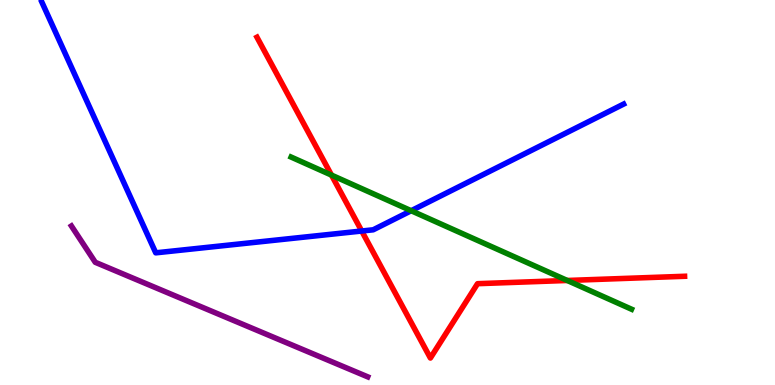[{'lines': ['blue', 'red'], 'intersections': [{'x': 4.67, 'y': 4.0}]}, {'lines': ['green', 'red'], 'intersections': [{'x': 4.28, 'y': 5.45}, {'x': 7.32, 'y': 2.71}]}, {'lines': ['purple', 'red'], 'intersections': []}, {'lines': ['blue', 'green'], 'intersections': [{'x': 5.31, 'y': 4.53}]}, {'lines': ['blue', 'purple'], 'intersections': []}, {'lines': ['green', 'purple'], 'intersections': []}]